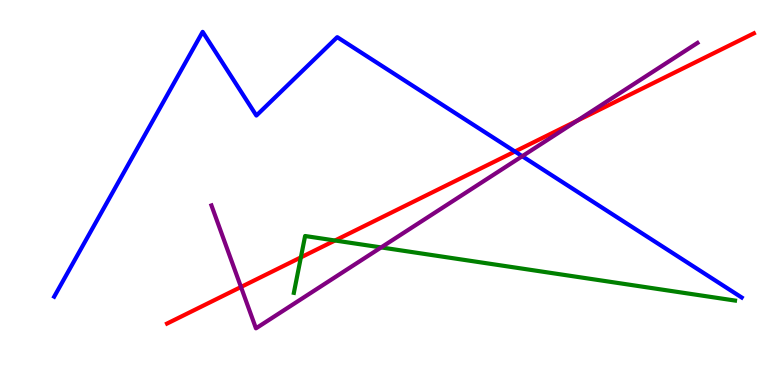[{'lines': ['blue', 'red'], 'intersections': [{'x': 6.64, 'y': 6.06}]}, {'lines': ['green', 'red'], 'intersections': [{'x': 3.88, 'y': 3.31}, {'x': 4.32, 'y': 3.75}]}, {'lines': ['purple', 'red'], 'intersections': [{'x': 3.11, 'y': 2.55}, {'x': 7.44, 'y': 6.86}]}, {'lines': ['blue', 'green'], 'intersections': []}, {'lines': ['blue', 'purple'], 'intersections': [{'x': 6.74, 'y': 5.94}]}, {'lines': ['green', 'purple'], 'intersections': [{'x': 4.92, 'y': 3.57}]}]